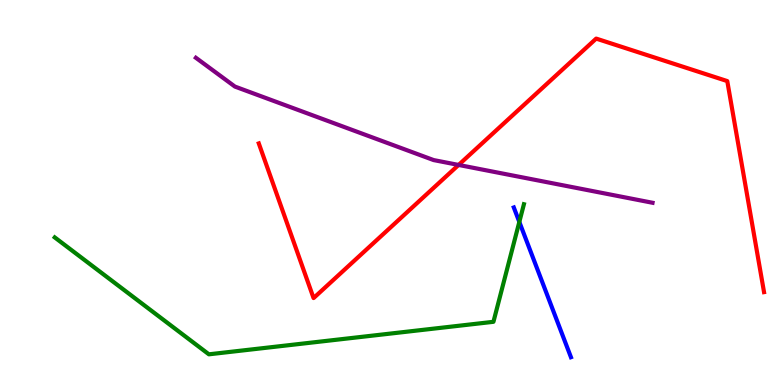[{'lines': ['blue', 'red'], 'intersections': []}, {'lines': ['green', 'red'], 'intersections': []}, {'lines': ['purple', 'red'], 'intersections': [{'x': 5.92, 'y': 5.72}]}, {'lines': ['blue', 'green'], 'intersections': [{'x': 6.7, 'y': 4.24}]}, {'lines': ['blue', 'purple'], 'intersections': []}, {'lines': ['green', 'purple'], 'intersections': []}]